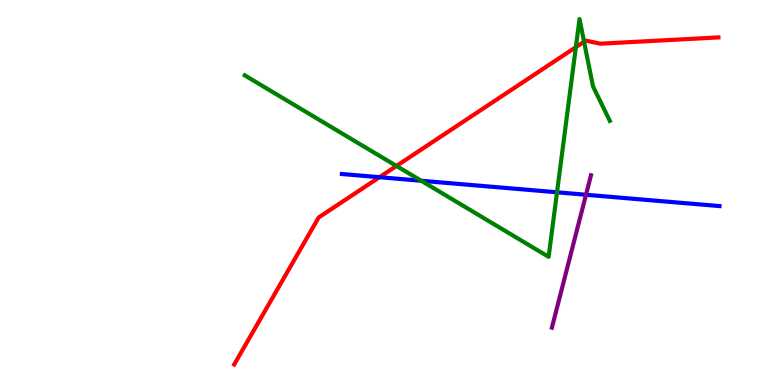[{'lines': ['blue', 'red'], 'intersections': [{'x': 4.9, 'y': 5.4}]}, {'lines': ['green', 'red'], 'intersections': [{'x': 5.12, 'y': 5.69}, {'x': 7.43, 'y': 8.78}, {'x': 7.54, 'y': 8.92}]}, {'lines': ['purple', 'red'], 'intersections': []}, {'lines': ['blue', 'green'], 'intersections': [{'x': 5.44, 'y': 5.3}, {'x': 7.19, 'y': 5.01}]}, {'lines': ['blue', 'purple'], 'intersections': [{'x': 7.56, 'y': 4.94}]}, {'lines': ['green', 'purple'], 'intersections': []}]